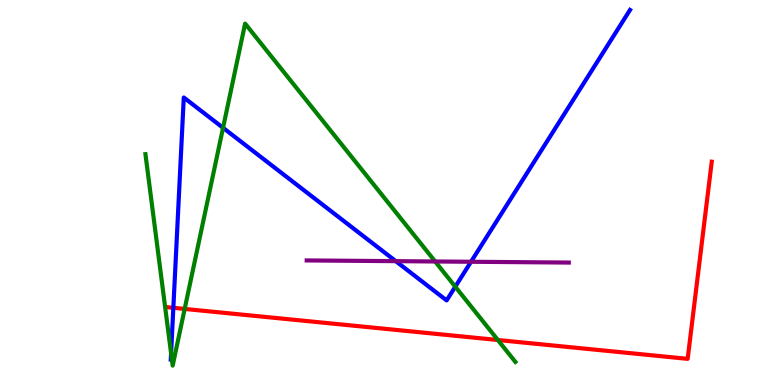[{'lines': ['blue', 'red'], 'intersections': [{'x': 2.24, 'y': 2.01}]}, {'lines': ['green', 'red'], 'intersections': [{'x': 2.38, 'y': 1.98}, {'x': 6.42, 'y': 1.17}]}, {'lines': ['purple', 'red'], 'intersections': []}, {'lines': ['blue', 'green'], 'intersections': [{'x': 2.21, 'y': 0.823}, {'x': 2.88, 'y': 6.68}, {'x': 5.87, 'y': 2.55}]}, {'lines': ['blue', 'purple'], 'intersections': [{'x': 5.11, 'y': 3.22}, {'x': 6.08, 'y': 3.2}]}, {'lines': ['green', 'purple'], 'intersections': [{'x': 5.61, 'y': 3.21}]}]